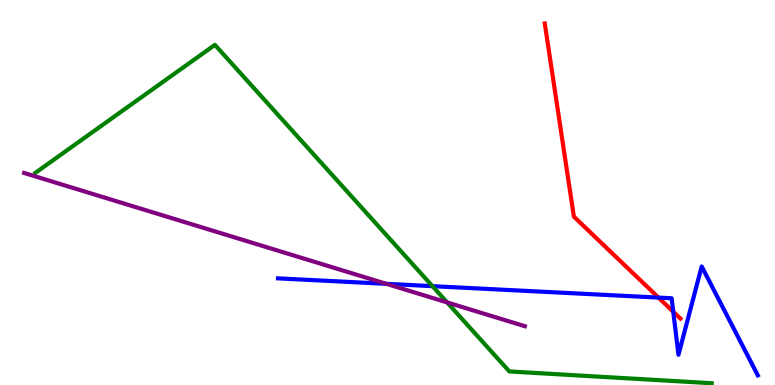[{'lines': ['blue', 'red'], 'intersections': [{'x': 8.5, 'y': 2.27}, {'x': 8.69, 'y': 1.9}]}, {'lines': ['green', 'red'], 'intersections': []}, {'lines': ['purple', 'red'], 'intersections': []}, {'lines': ['blue', 'green'], 'intersections': [{'x': 5.58, 'y': 2.57}]}, {'lines': ['blue', 'purple'], 'intersections': [{'x': 4.99, 'y': 2.63}]}, {'lines': ['green', 'purple'], 'intersections': [{'x': 5.77, 'y': 2.15}]}]